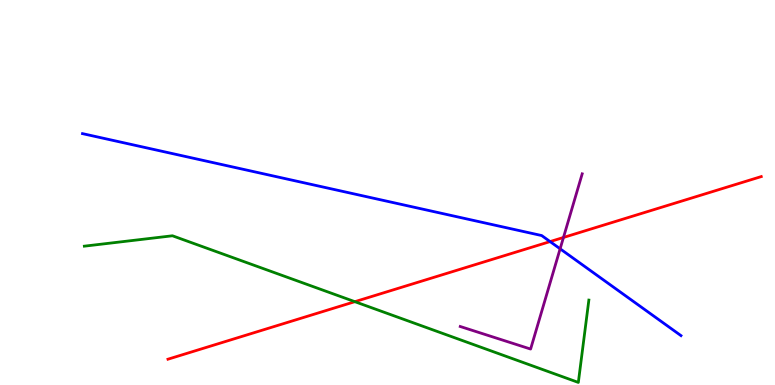[{'lines': ['blue', 'red'], 'intersections': [{'x': 7.1, 'y': 3.73}]}, {'lines': ['green', 'red'], 'intersections': [{'x': 4.58, 'y': 2.16}]}, {'lines': ['purple', 'red'], 'intersections': [{'x': 7.27, 'y': 3.83}]}, {'lines': ['blue', 'green'], 'intersections': []}, {'lines': ['blue', 'purple'], 'intersections': [{'x': 7.23, 'y': 3.54}]}, {'lines': ['green', 'purple'], 'intersections': []}]